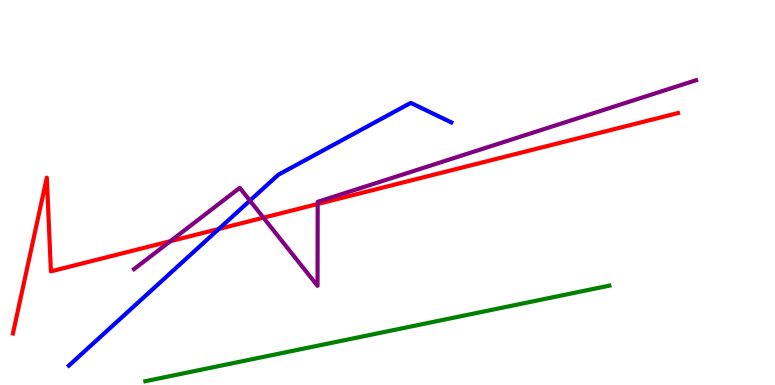[{'lines': ['blue', 'red'], 'intersections': [{'x': 2.82, 'y': 4.05}]}, {'lines': ['green', 'red'], 'intersections': []}, {'lines': ['purple', 'red'], 'intersections': [{'x': 2.2, 'y': 3.74}, {'x': 3.4, 'y': 4.35}, {'x': 4.1, 'y': 4.7}]}, {'lines': ['blue', 'green'], 'intersections': []}, {'lines': ['blue', 'purple'], 'intersections': [{'x': 3.22, 'y': 4.79}]}, {'lines': ['green', 'purple'], 'intersections': []}]